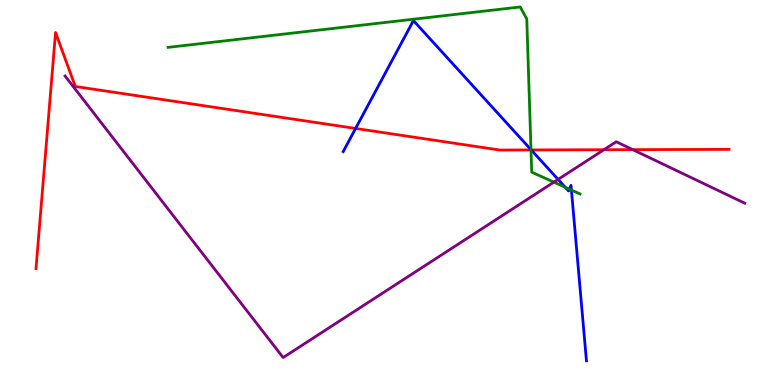[{'lines': ['blue', 'red'], 'intersections': [{'x': 4.59, 'y': 6.66}, {'x': 6.85, 'y': 6.11}]}, {'lines': ['green', 'red'], 'intersections': [{'x': 6.85, 'y': 6.11}]}, {'lines': ['purple', 'red'], 'intersections': [{'x': 7.79, 'y': 6.11}, {'x': 8.16, 'y': 6.11}]}, {'lines': ['blue', 'green'], 'intersections': [{'x': 6.85, 'y': 6.11}, {'x': 7.29, 'y': 5.14}, {'x': 7.35, 'y': 5.09}, {'x': 7.37, 'y': 5.06}]}, {'lines': ['blue', 'purple'], 'intersections': [{'x': 7.2, 'y': 5.34}]}, {'lines': ['green', 'purple'], 'intersections': [{'x': 7.15, 'y': 5.27}]}]